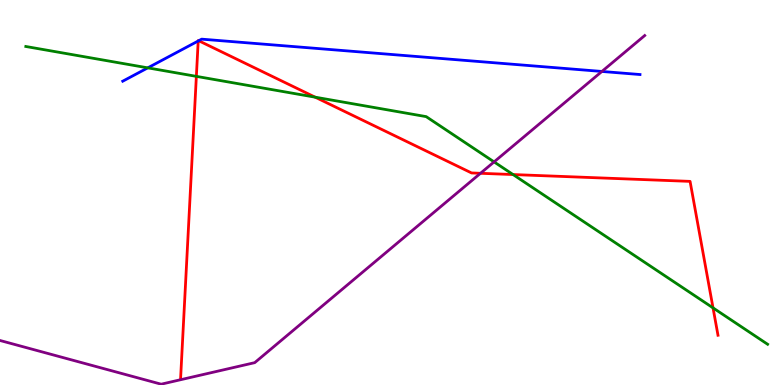[{'lines': ['blue', 'red'], 'intersections': [{'x': 2.56, 'y': 8.94}, {'x': 2.56, 'y': 8.94}]}, {'lines': ['green', 'red'], 'intersections': [{'x': 2.53, 'y': 8.02}, {'x': 4.07, 'y': 7.48}, {'x': 6.62, 'y': 5.47}, {'x': 9.2, 'y': 2.0}]}, {'lines': ['purple', 'red'], 'intersections': [{'x': 6.2, 'y': 5.5}]}, {'lines': ['blue', 'green'], 'intersections': [{'x': 1.91, 'y': 8.24}]}, {'lines': ['blue', 'purple'], 'intersections': [{'x': 7.77, 'y': 8.14}]}, {'lines': ['green', 'purple'], 'intersections': [{'x': 6.38, 'y': 5.79}]}]